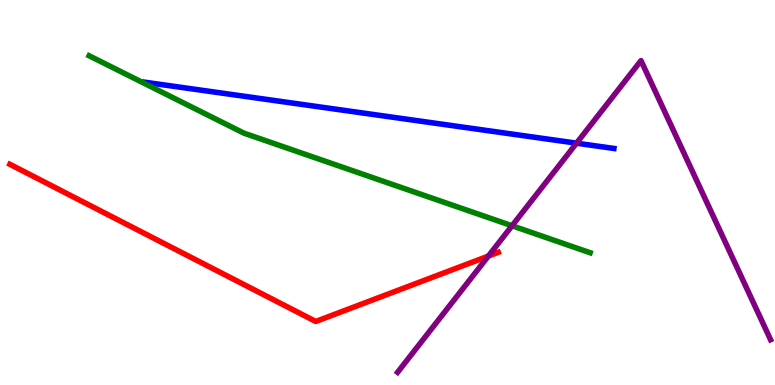[{'lines': ['blue', 'red'], 'intersections': []}, {'lines': ['green', 'red'], 'intersections': []}, {'lines': ['purple', 'red'], 'intersections': [{'x': 6.3, 'y': 3.35}]}, {'lines': ['blue', 'green'], 'intersections': []}, {'lines': ['blue', 'purple'], 'intersections': [{'x': 7.44, 'y': 6.28}]}, {'lines': ['green', 'purple'], 'intersections': [{'x': 6.61, 'y': 4.14}]}]